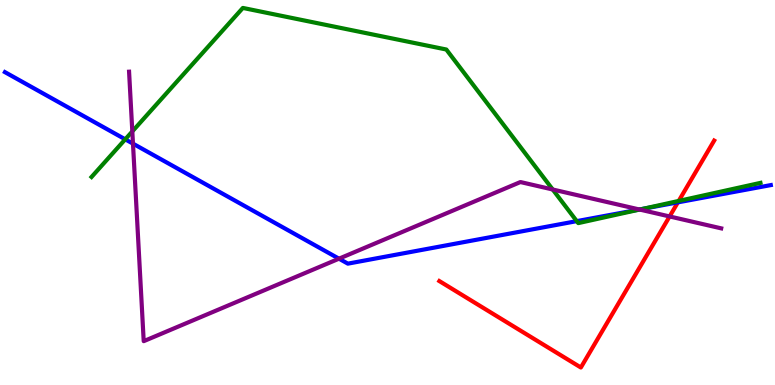[{'lines': ['blue', 'red'], 'intersections': [{'x': 8.75, 'y': 4.74}]}, {'lines': ['green', 'red'], 'intersections': [{'x': 8.76, 'y': 4.78}]}, {'lines': ['purple', 'red'], 'intersections': [{'x': 8.64, 'y': 4.38}]}, {'lines': ['blue', 'green'], 'intersections': [{'x': 1.62, 'y': 6.38}, {'x': 7.44, 'y': 4.26}, {'x': 8.29, 'y': 4.57}]}, {'lines': ['blue', 'purple'], 'intersections': [{'x': 1.72, 'y': 6.27}, {'x': 4.37, 'y': 3.28}, {'x': 8.25, 'y': 4.56}]}, {'lines': ['green', 'purple'], 'intersections': [{'x': 1.71, 'y': 6.59}, {'x': 7.13, 'y': 5.08}, {'x': 8.25, 'y': 4.56}]}]